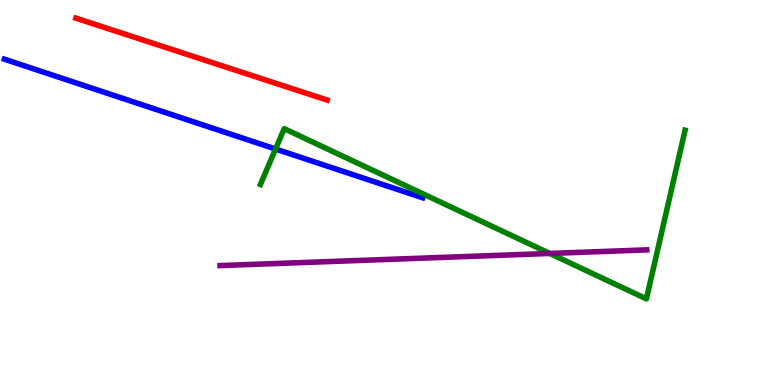[{'lines': ['blue', 'red'], 'intersections': []}, {'lines': ['green', 'red'], 'intersections': []}, {'lines': ['purple', 'red'], 'intersections': []}, {'lines': ['blue', 'green'], 'intersections': [{'x': 3.56, 'y': 6.13}]}, {'lines': ['blue', 'purple'], 'intersections': []}, {'lines': ['green', 'purple'], 'intersections': [{'x': 7.09, 'y': 3.42}]}]